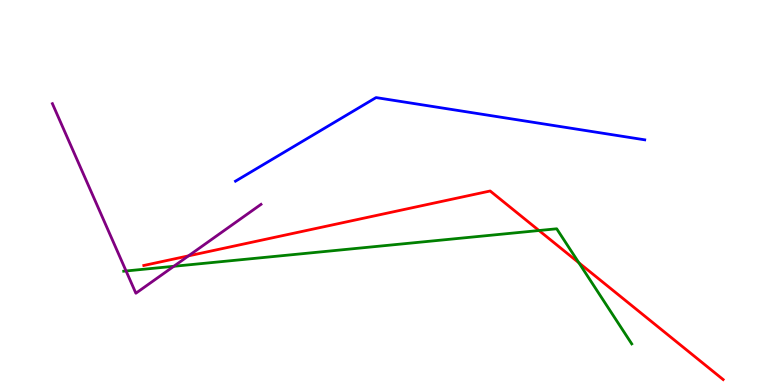[{'lines': ['blue', 'red'], 'intersections': []}, {'lines': ['green', 'red'], 'intersections': [{'x': 6.95, 'y': 4.01}, {'x': 7.47, 'y': 3.17}]}, {'lines': ['purple', 'red'], 'intersections': [{'x': 2.43, 'y': 3.35}]}, {'lines': ['blue', 'green'], 'intersections': []}, {'lines': ['blue', 'purple'], 'intersections': []}, {'lines': ['green', 'purple'], 'intersections': [{'x': 1.63, 'y': 2.96}, {'x': 2.24, 'y': 3.08}]}]